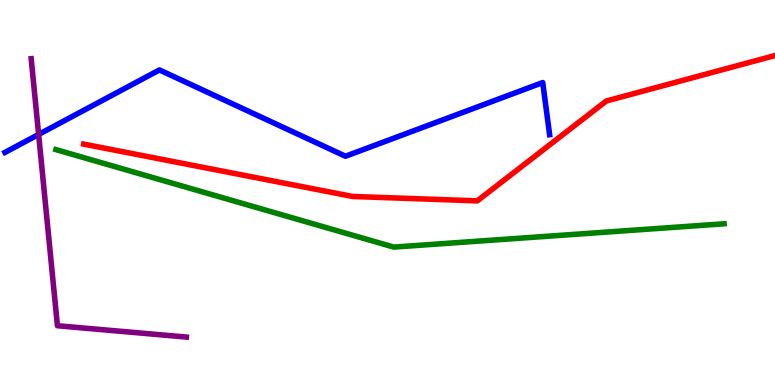[{'lines': ['blue', 'red'], 'intersections': []}, {'lines': ['green', 'red'], 'intersections': []}, {'lines': ['purple', 'red'], 'intersections': []}, {'lines': ['blue', 'green'], 'intersections': []}, {'lines': ['blue', 'purple'], 'intersections': [{'x': 0.498, 'y': 6.51}]}, {'lines': ['green', 'purple'], 'intersections': []}]